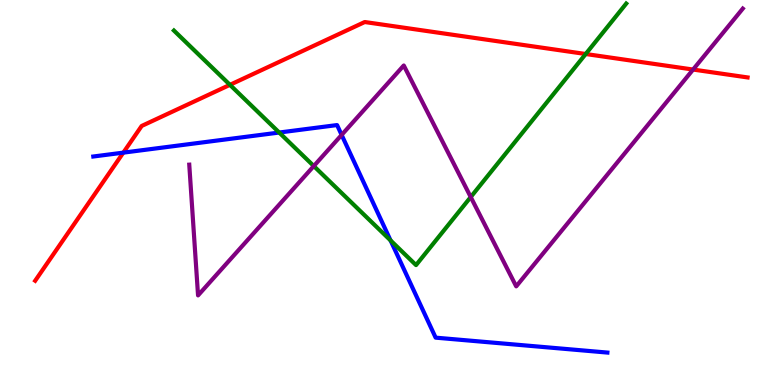[{'lines': ['blue', 'red'], 'intersections': [{'x': 1.59, 'y': 6.04}]}, {'lines': ['green', 'red'], 'intersections': [{'x': 2.97, 'y': 7.8}, {'x': 7.56, 'y': 8.6}]}, {'lines': ['purple', 'red'], 'intersections': [{'x': 8.94, 'y': 8.19}]}, {'lines': ['blue', 'green'], 'intersections': [{'x': 3.6, 'y': 6.56}, {'x': 5.04, 'y': 3.76}]}, {'lines': ['blue', 'purple'], 'intersections': [{'x': 4.41, 'y': 6.5}]}, {'lines': ['green', 'purple'], 'intersections': [{'x': 4.05, 'y': 5.69}, {'x': 6.07, 'y': 4.88}]}]